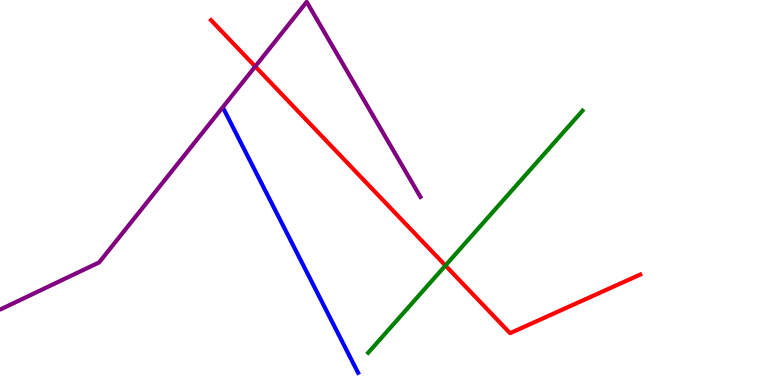[{'lines': ['blue', 'red'], 'intersections': []}, {'lines': ['green', 'red'], 'intersections': [{'x': 5.75, 'y': 3.1}]}, {'lines': ['purple', 'red'], 'intersections': [{'x': 3.29, 'y': 8.27}]}, {'lines': ['blue', 'green'], 'intersections': []}, {'lines': ['blue', 'purple'], 'intersections': []}, {'lines': ['green', 'purple'], 'intersections': []}]